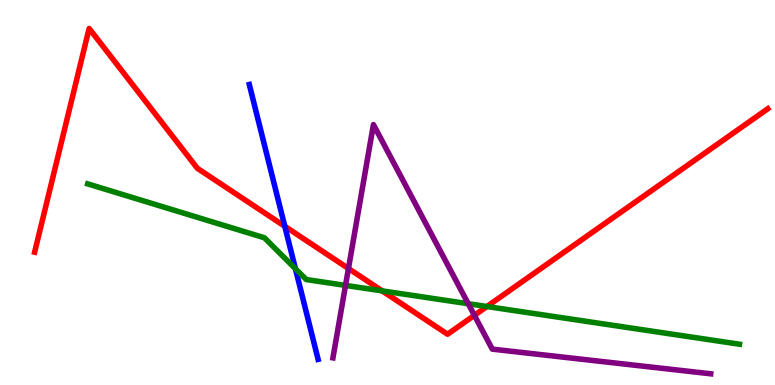[{'lines': ['blue', 'red'], 'intersections': [{'x': 3.67, 'y': 4.12}]}, {'lines': ['green', 'red'], 'intersections': [{'x': 4.93, 'y': 2.44}, {'x': 6.28, 'y': 2.04}]}, {'lines': ['purple', 'red'], 'intersections': [{'x': 4.5, 'y': 3.03}, {'x': 6.12, 'y': 1.81}]}, {'lines': ['blue', 'green'], 'intersections': [{'x': 3.81, 'y': 3.02}]}, {'lines': ['blue', 'purple'], 'intersections': []}, {'lines': ['green', 'purple'], 'intersections': [{'x': 4.46, 'y': 2.59}, {'x': 6.04, 'y': 2.11}]}]